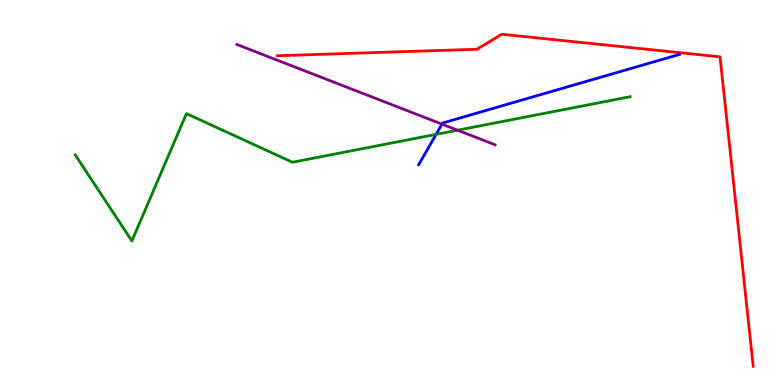[{'lines': ['blue', 'red'], 'intersections': []}, {'lines': ['green', 'red'], 'intersections': []}, {'lines': ['purple', 'red'], 'intersections': []}, {'lines': ['blue', 'green'], 'intersections': [{'x': 5.63, 'y': 6.51}]}, {'lines': ['blue', 'purple'], 'intersections': [{'x': 5.7, 'y': 6.78}]}, {'lines': ['green', 'purple'], 'intersections': [{'x': 5.9, 'y': 6.62}]}]